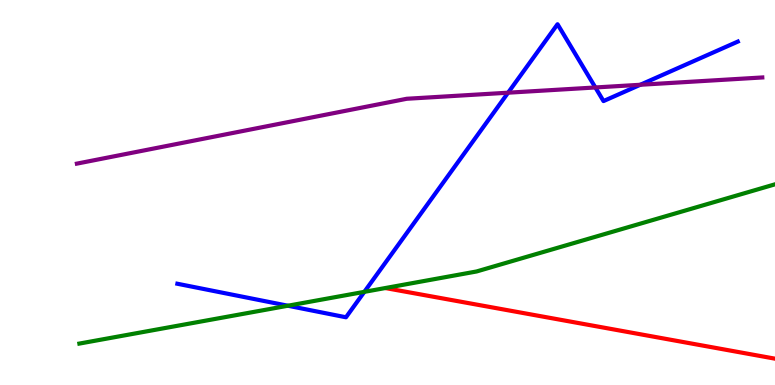[{'lines': ['blue', 'red'], 'intersections': []}, {'lines': ['green', 'red'], 'intersections': []}, {'lines': ['purple', 'red'], 'intersections': []}, {'lines': ['blue', 'green'], 'intersections': [{'x': 3.71, 'y': 2.06}, {'x': 4.7, 'y': 2.42}]}, {'lines': ['blue', 'purple'], 'intersections': [{'x': 6.56, 'y': 7.59}, {'x': 7.68, 'y': 7.73}, {'x': 8.26, 'y': 7.8}]}, {'lines': ['green', 'purple'], 'intersections': []}]